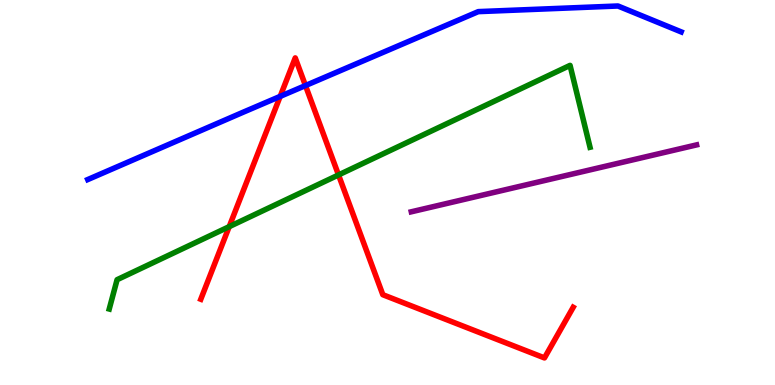[{'lines': ['blue', 'red'], 'intersections': [{'x': 3.62, 'y': 7.5}, {'x': 3.94, 'y': 7.78}]}, {'lines': ['green', 'red'], 'intersections': [{'x': 2.96, 'y': 4.11}, {'x': 4.37, 'y': 5.46}]}, {'lines': ['purple', 'red'], 'intersections': []}, {'lines': ['blue', 'green'], 'intersections': []}, {'lines': ['blue', 'purple'], 'intersections': []}, {'lines': ['green', 'purple'], 'intersections': []}]